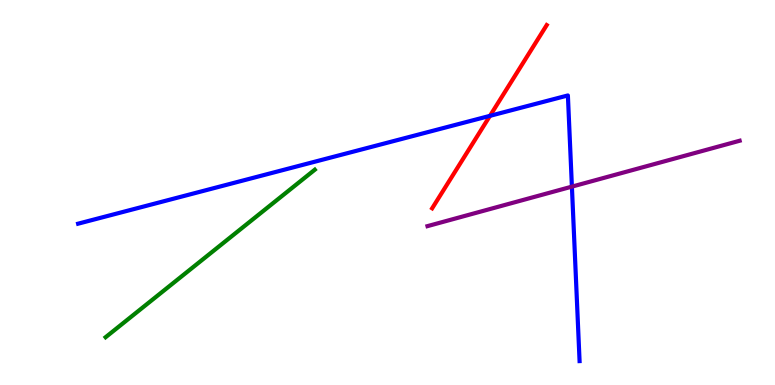[{'lines': ['blue', 'red'], 'intersections': [{'x': 6.32, 'y': 6.99}]}, {'lines': ['green', 'red'], 'intersections': []}, {'lines': ['purple', 'red'], 'intersections': []}, {'lines': ['blue', 'green'], 'intersections': []}, {'lines': ['blue', 'purple'], 'intersections': [{'x': 7.38, 'y': 5.15}]}, {'lines': ['green', 'purple'], 'intersections': []}]